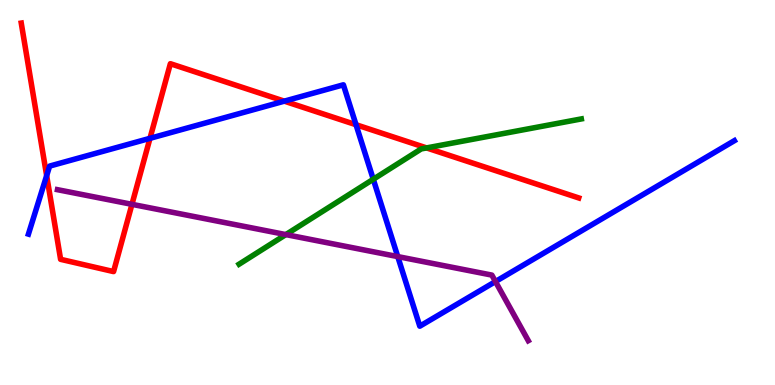[{'lines': ['blue', 'red'], 'intersections': [{'x': 0.602, 'y': 5.44}, {'x': 1.94, 'y': 6.41}, {'x': 3.67, 'y': 7.37}, {'x': 4.59, 'y': 6.76}]}, {'lines': ['green', 'red'], 'intersections': [{'x': 5.5, 'y': 6.16}]}, {'lines': ['purple', 'red'], 'intersections': [{'x': 1.7, 'y': 4.69}]}, {'lines': ['blue', 'green'], 'intersections': [{'x': 4.82, 'y': 5.34}]}, {'lines': ['blue', 'purple'], 'intersections': [{'x': 5.13, 'y': 3.34}, {'x': 6.39, 'y': 2.69}]}, {'lines': ['green', 'purple'], 'intersections': [{'x': 3.69, 'y': 3.91}]}]